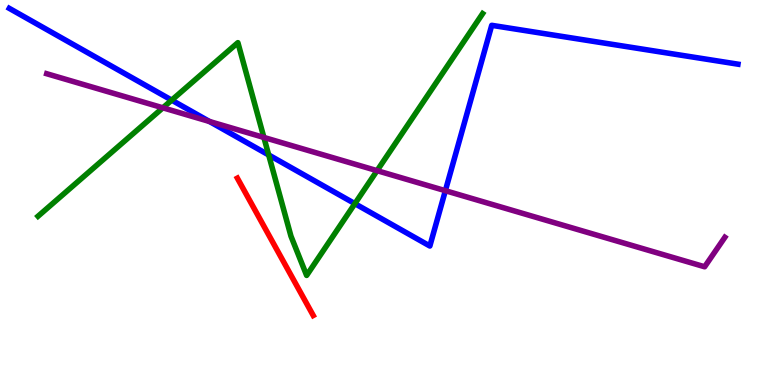[{'lines': ['blue', 'red'], 'intersections': []}, {'lines': ['green', 'red'], 'intersections': []}, {'lines': ['purple', 'red'], 'intersections': []}, {'lines': ['blue', 'green'], 'intersections': [{'x': 2.22, 'y': 7.4}, {'x': 3.47, 'y': 5.98}, {'x': 4.58, 'y': 4.71}]}, {'lines': ['blue', 'purple'], 'intersections': [{'x': 2.7, 'y': 6.84}, {'x': 5.75, 'y': 5.05}]}, {'lines': ['green', 'purple'], 'intersections': [{'x': 2.1, 'y': 7.2}, {'x': 3.41, 'y': 6.43}, {'x': 4.87, 'y': 5.57}]}]